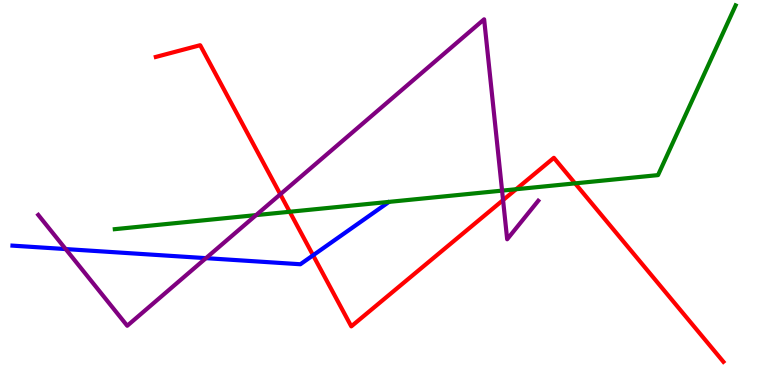[{'lines': ['blue', 'red'], 'intersections': [{'x': 4.04, 'y': 3.37}]}, {'lines': ['green', 'red'], 'intersections': [{'x': 3.74, 'y': 4.5}, {'x': 6.66, 'y': 5.08}, {'x': 7.42, 'y': 5.24}]}, {'lines': ['purple', 'red'], 'intersections': [{'x': 3.62, 'y': 4.95}, {'x': 6.49, 'y': 4.8}]}, {'lines': ['blue', 'green'], 'intersections': []}, {'lines': ['blue', 'purple'], 'intersections': [{'x': 0.847, 'y': 3.53}, {'x': 2.66, 'y': 3.29}]}, {'lines': ['green', 'purple'], 'intersections': [{'x': 3.3, 'y': 4.41}, {'x': 6.48, 'y': 5.05}]}]